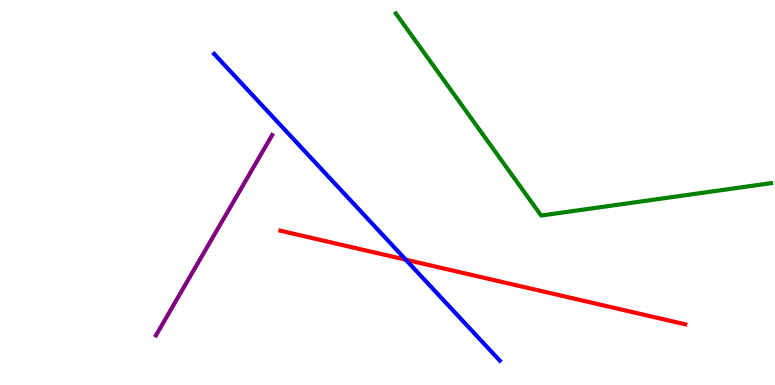[{'lines': ['blue', 'red'], 'intersections': [{'x': 5.24, 'y': 3.25}]}, {'lines': ['green', 'red'], 'intersections': []}, {'lines': ['purple', 'red'], 'intersections': []}, {'lines': ['blue', 'green'], 'intersections': []}, {'lines': ['blue', 'purple'], 'intersections': []}, {'lines': ['green', 'purple'], 'intersections': []}]